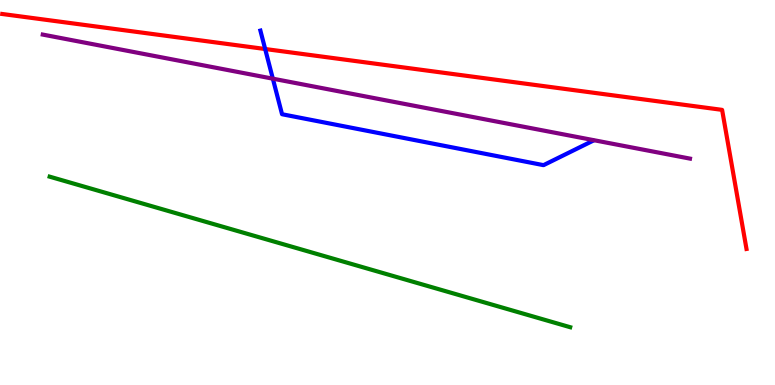[{'lines': ['blue', 'red'], 'intersections': [{'x': 3.42, 'y': 8.73}]}, {'lines': ['green', 'red'], 'intersections': []}, {'lines': ['purple', 'red'], 'intersections': []}, {'lines': ['blue', 'green'], 'intersections': []}, {'lines': ['blue', 'purple'], 'intersections': [{'x': 3.52, 'y': 7.96}]}, {'lines': ['green', 'purple'], 'intersections': []}]